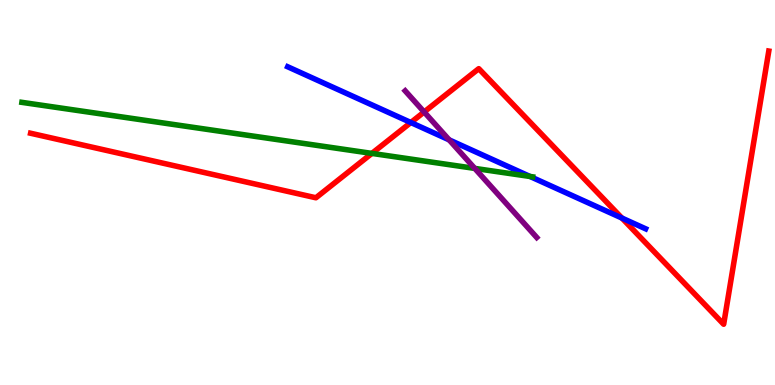[{'lines': ['blue', 'red'], 'intersections': [{'x': 5.3, 'y': 6.82}, {'x': 8.02, 'y': 4.34}]}, {'lines': ['green', 'red'], 'intersections': [{'x': 4.8, 'y': 6.02}]}, {'lines': ['purple', 'red'], 'intersections': [{'x': 5.47, 'y': 7.09}]}, {'lines': ['blue', 'green'], 'intersections': [{'x': 6.84, 'y': 5.42}]}, {'lines': ['blue', 'purple'], 'intersections': [{'x': 5.8, 'y': 6.37}]}, {'lines': ['green', 'purple'], 'intersections': [{'x': 6.13, 'y': 5.63}]}]